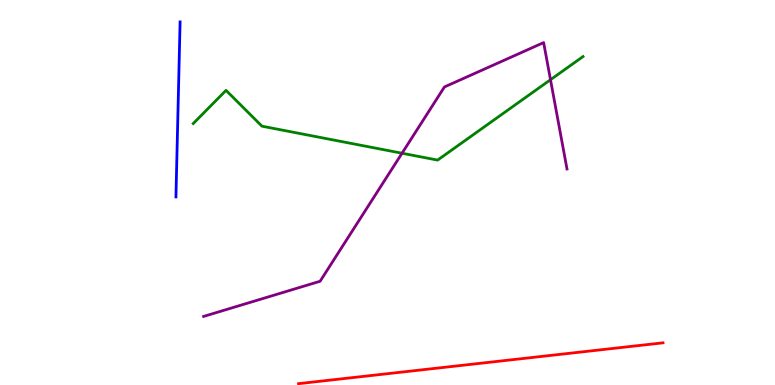[{'lines': ['blue', 'red'], 'intersections': []}, {'lines': ['green', 'red'], 'intersections': []}, {'lines': ['purple', 'red'], 'intersections': []}, {'lines': ['blue', 'green'], 'intersections': []}, {'lines': ['blue', 'purple'], 'intersections': []}, {'lines': ['green', 'purple'], 'intersections': [{'x': 5.19, 'y': 6.02}, {'x': 7.1, 'y': 7.93}]}]